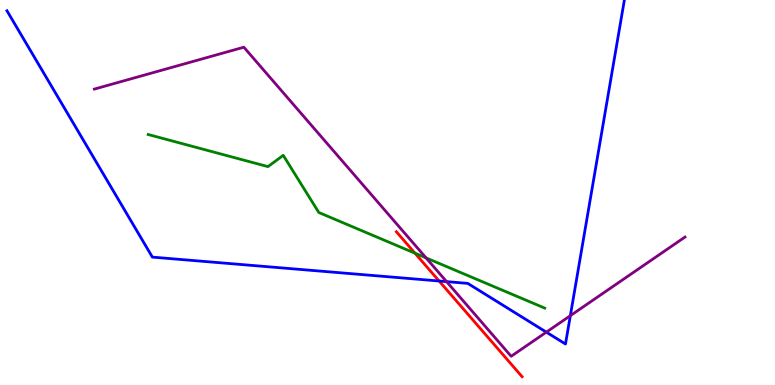[{'lines': ['blue', 'red'], 'intersections': [{'x': 5.67, 'y': 2.7}]}, {'lines': ['green', 'red'], 'intersections': [{'x': 5.35, 'y': 3.42}]}, {'lines': ['purple', 'red'], 'intersections': []}, {'lines': ['blue', 'green'], 'intersections': []}, {'lines': ['blue', 'purple'], 'intersections': [{'x': 5.76, 'y': 2.69}, {'x': 7.05, 'y': 1.37}, {'x': 7.36, 'y': 1.8}]}, {'lines': ['green', 'purple'], 'intersections': [{'x': 5.5, 'y': 3.3}]}]